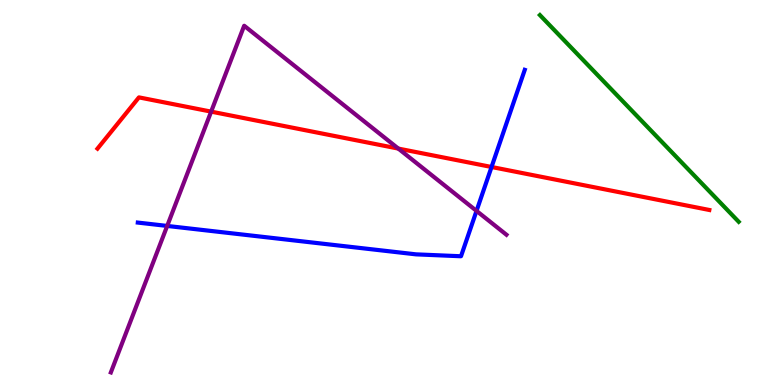[{'lines': ['blue', 'red'], 'intersections': [{'x': 6.34, 'y': 5.66}]}, {'lines': ['green', 'red'], 'intersections': []}, {'lines': ['purple', 'red'], 'intersections': [{'x': 2.72, 'y': 7.1}, {'x': 5.14, 'y': 6.14}]}, {'lines': ['blue', 'green'], 'intersections': []}, {'lines': ['blue', 'purple'], 'intersections': [{'x': 2.16, 'y': 4.13}, {'x': 6.15, 'y': 4.52}]}, {'lines': ['green', 'purple'], 'intersections': []}]